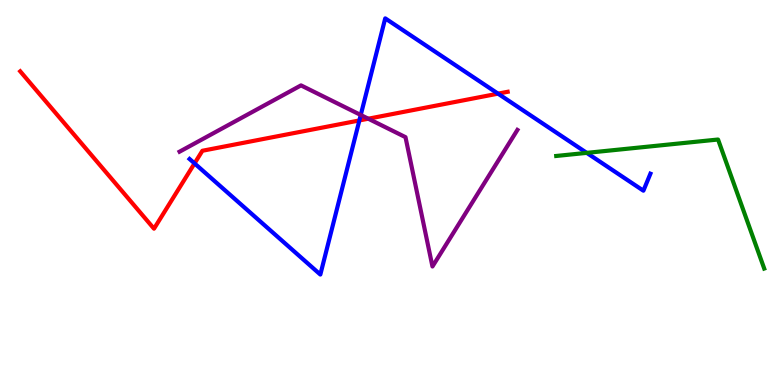[{'lines': ['blue', 'red'], 'intersections': [{'x': 2.51, 'y': 5.76}, {'x': 4.64, 'y': 6.87}, {'x': 6.43, 'y': 7.57}]}, {'lines': ['green', 'red'], 'intersections': []}, {'lines': ['purple', 'red'], 'intersections': [{'x': 4.75, 'y': 6.92}]}, {'lines': ['blue', 'green'], 'intersections': [{'x': 7.57, 'y': 6.03}]}, {'lines': ['blue', 'purple'], 'intersections': [{'x': 4.65, 'y': 7.01}]}, {'lines': ['green', 'purple'], 'intersections': []}]